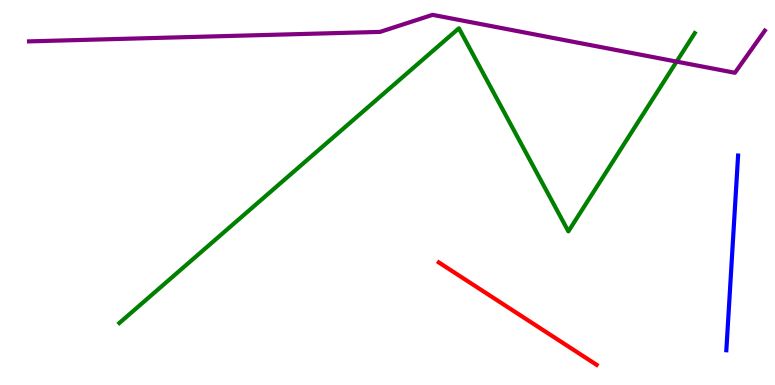[{'lines': ['blue', 'red'], 'intersections': []}, {'lines': ['green', 'red'], 'intersections': []}, {'lines': ['purple', 'red'], 'intersections': []}, {'lines': ['blue', 'green'], 'intersections': []}, {'lines': ['blue', 'purple'], 'intersections': []}, {'lines': ['green', 'purple'], 'intersections': [{'x': 8.73, 'y': 8.4}]}]